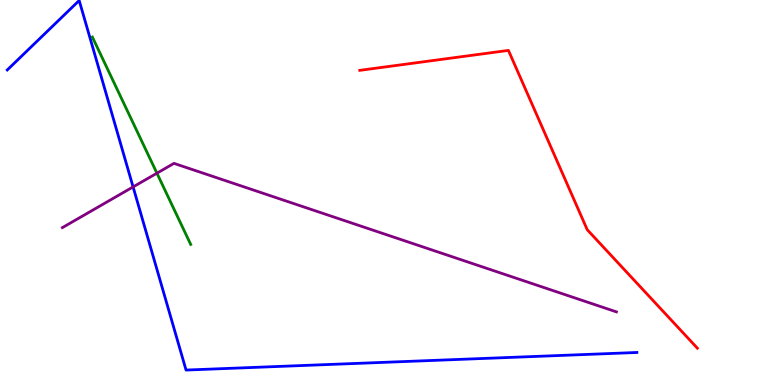[{'lines': ['blue', 'red'], 'intersections': []}, {'lines': ['green', 'red'], 'intersections': []}, {'lines': ['purple', 'red'], 'intersections': []}, {'lines': ['blue', 'green'], 'intersections': []}, {'lines': ['blue', 'purple'], 'intersections': [{'x': 1.72, 'y': 5.15}]}, {'lines': ['green', 'purple'], 'intersections': [{'x': 2.02, 'y': 5.5}]}]